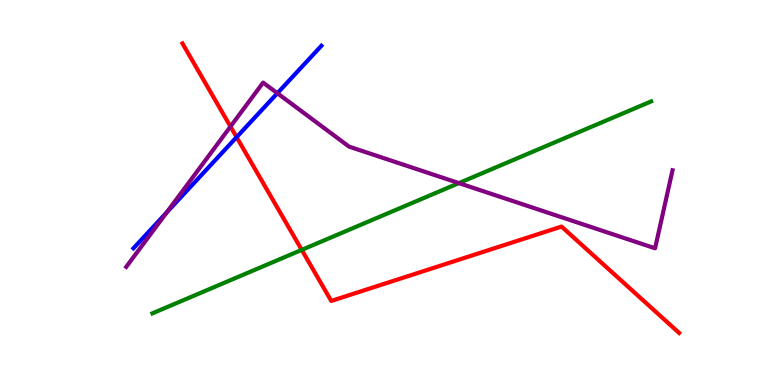[{'lines': ['blue', 'red'], 'intersections': [{'x': 3.05, 'y': 6.44}]}, {'lines': ['green', 'red'], 'intersections': [{'x': 3.89, 'y': 3.51}]}, {'lines': ['purple', 'red'], 'intersections': [{'x': 2.97, 'y': 6.71}]}, {'lines': ['blue', 'green'], 'intersections': []}, {'lines': ['blue', 'purple'], 'intersections': [{'x': 2.15, 'y': 4.48}, {'x': 3.58, 'y': 7.58}]}, {'lines': ['green', 'purple'], 'intersections': [{'x': 5.92, 'y': 5.24}]}]